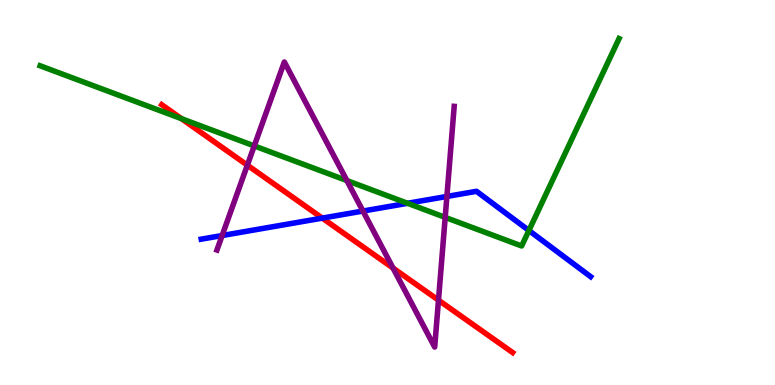[{'lines': ['blue', 'red'], 'intersections': [{'x': 4.16, 'y': 4.33}]}, {'lines': ['green', 'red'], 'intersections': [{'x': 2.34, 'y': 6.92}]}, {'lines': ['purple', 'red'], 'intersections': [{'x': 3.19, 'y': 5.71}, {'x': 5.07, 'y': 3.04}, {'x': 5.66, 'y': 2.2}]}, {'lines': ['blue', 'green'], 'intersections': [{'x': 5.26, 'y': 4.72}, {'x': 6.82, 'y': 4.01}]}, {'lines': ['blue', 'purple'], 'intersections': [{'x': 2.87, 'y': 3.88}, {'x': 4.68, 'y': 4.52}, {'x': 5.77, 'y': 4.9}]}, {'lines': ['green', 'purple'], 'intersections': [{'x': 3.28, 'y': 6.21}, {'x': 4.48, 'y': 5.31}, {'x': 5.74, 'y': 4.35}]}]